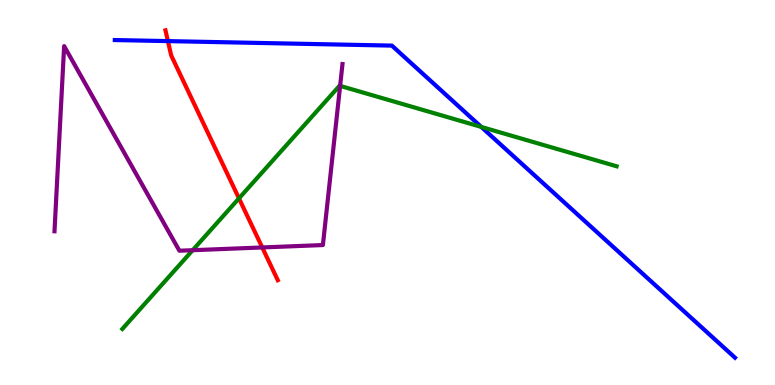[{'lines': ['blue', 'red'], 'intersections': [{'x': 2.17, 'y': 8.93}]}, {'lines': ['green', 'red'], 'intersections': [{'x': 3.08, 'y': 4.85}]}, {'lines': ['purple', 'red'], 'intersections': [{'x': 3.38, 'y': 3.57}]}, {'lines': ['blue', 'green'], 'intersections': [{'x': 6.21, 'y': 6.7}]}, {'lines': ['blue', 'purple'], 'intersections': []}, {'lines': ['green', 'purple'], 'intersections': [{'x': 2.49, 'y': 3.5}, {'x': 4.39, 'y': 7.77}]}]